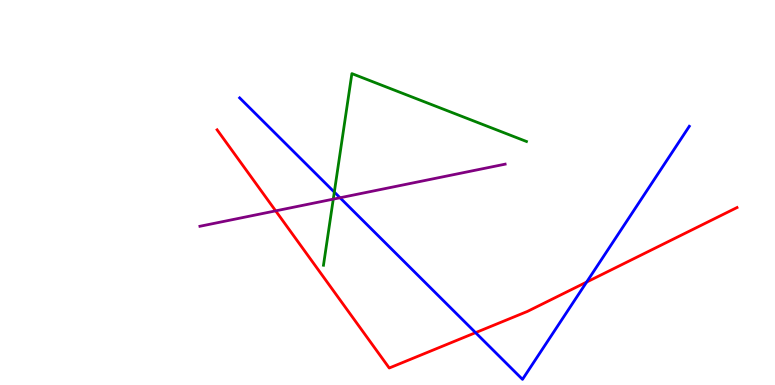[{'lines': ['blue', 'red'], 'intersections': [{'x': 6.14, 'y': 1.36}, {'x': 7.57, 'y': 2.67}]}, {'lines': ['green', 'red'], 'intersections': []}, {'lines': ['purple', 'red'], 'intersections': [{'x': 3.56, 'y': 4.52}]}, {'lines': ['blue', 'green'], 'intersections': [{'x': 4.31, 'y': 5.01}]}, {'lines': ['blue', 'purple'], 'intersections': [{'x': 4.39, 'y': 4.86}]}, {'lines': ['green', 'purple'], 'intersections': [{'x': 4.3, 'y': 4.83}]}]